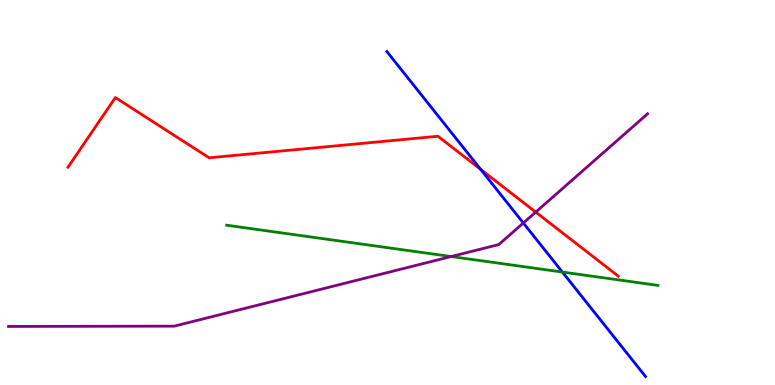[{'lines': ['blue', 'red'], 'intersections': [{'x': 6.2, 'y': 5.6}]}, {'lines': ['green', 'red'], 'intersections': []}, {'lines': ['purple', 'red'], 'intersections': [{'x': 6.91, 'y': 4.49}]}, {'lines': ['blue', 'green'], 'intersections': [{'x': 7.26, 'y': 2.93}]}, {'lines': ['blue', 'purple'], 'intersections': [{'x': 6.75, 'y': 4.21}]}, {'lines': ['green', 'purple'], 'intersections': [{'x': 5.82, 'y': 3.34}]}]